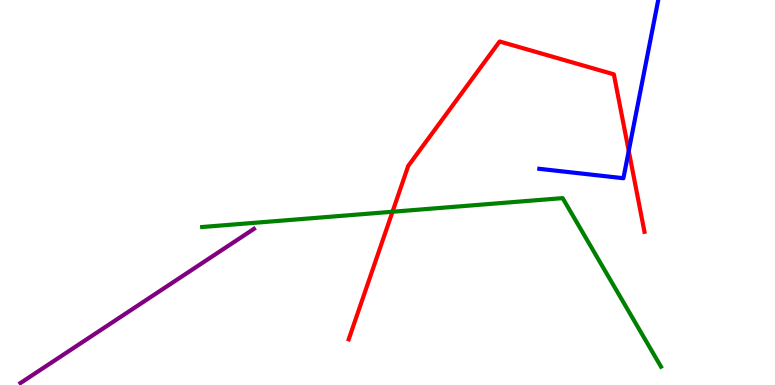[{'lines': ['blue', 'red'], 'intersections': [{'x': 8.11, 'y': 6.08}]}, {'lines': ['green', 'red'], 'intersections': [{'x': 5.06, 'y': 4.5}]}, {'lines': ['purple', 'red'], 'intersections': []}, {'lines': ['blue', 'green'], 'intersections': []}, {'lines': ['blue', 'purple'], 'intersections': []}, {'lines': ['green', 'purple'], 'intersections': []}]